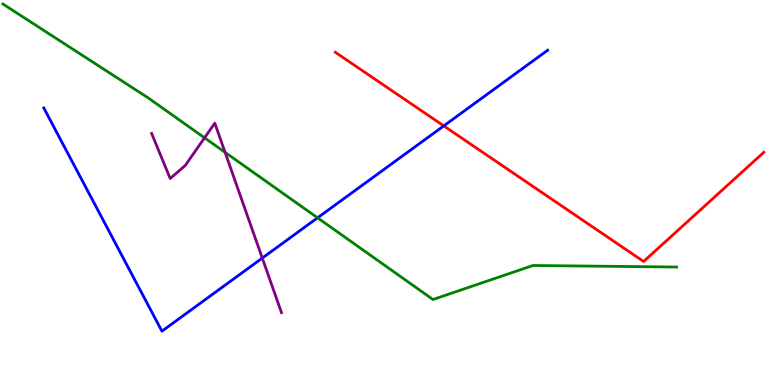[{'lines': ['blue', 'red'], 'intersections': [{'x': 5.73, 'y': 6.73}]}, {'lines': ['green', 'red'], 'intersections': []}, {'lines': ['purple', 'red'], 'intersections': []}, {'lines': ['blue', 'green'], 'intersections': [{'x': 4.1, 'y': 4.34}]}, {'lines': ['blue', 'purple'], 'intersections': [{'x': 3.38, 'y': 3.3}]}, {'lines': ['green', 'purple'], 'intersections': [{'x': 2.64, 'y': 6.42}, {'x': 2.9, 'y': 6.04}]}]